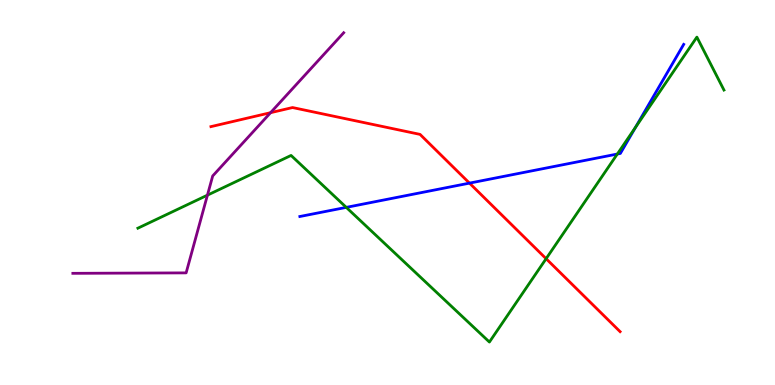[{'lines': ['blue', 'red'], 'intersections': [{'x': 6.06, 'y': 5.24}]}, {'lines': ['green', 'red'], 'intersections': [{'x': 7.05, 'y': 3.28}]}, {'lines': ['purple', 'red'], 'intersections': [{'x': 3.49, 'y': 7.07}]}, {'lines': ['blue', 'green'], 'intersections': [{'x': 4.47, 'y': 4.61}, {'x': 7.97, 'y': 6.0}, {'x': 8.2, 'y': 6.7}]}, {'lines': ['blue', 'purple'], 'intersections': []}, {'lines': ['green', 'purple'], 'intersections': [{'x': 2.68, 'y': 4.93}]}]